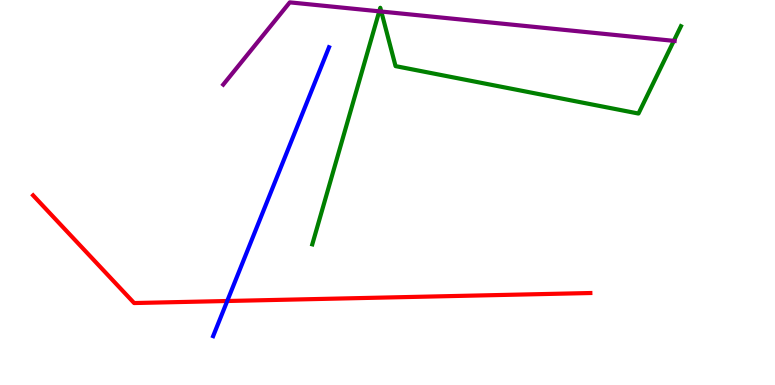[{'lines': ['blue', 'red'], 'intersections': [{'x': 2.93, 'y': 2.18}]}, {'lines': ['green', 'red'], 'intersections': []}, {'lines': ['purple', 'red'], 'intersections': []}, {'lines': ['blue', 'green'], 'intersections': []}, {'lines': ['blue', 'purple'], 'intersections': []}, {'lines': ['green', 'purple'], 'intersections': [{'x': 4.89, 'y': 9.71}, {'x': 4.92, 'y': 9.7}, {'x': 8.69, 'y': 8.94}]}]